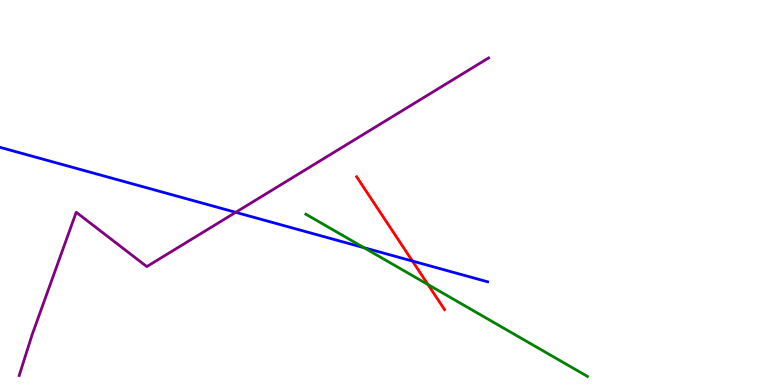[{'lines': ['blue', 'red'], 'intersections': [{'x': 5.32, 'y': 3.22}]}, {'lines': ['green', 'red'], 'intersections': [{'x': 5.52, 'y': 2.61}]}, {'lines': ['purple', 'red'], 'intersections': []}, {'lines': ['blue', 'green'], 'intersections': [{'x': 4.7, 'y': 3.57}]}, {'lines': ['blue', 'purple'], 'intersections': [{'x': 3.04, 'y': 4.49}]}, {'lines': ['green', 'purple'], 'intersections': []}]